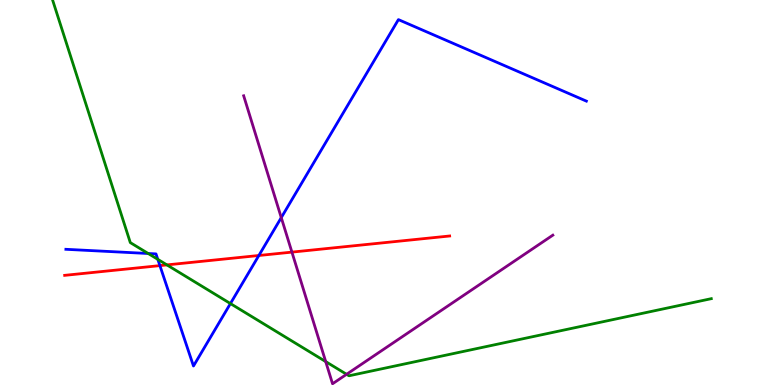[{'lines': ['blue', 'red'], 'intersections': [{'x': 2.06, 'y': 3.1}, {'x': 3.34, 'y': 3.36}]}, {'lines': ['green', 'red'], 'intersections': [{'x': 2.15, 'y': 3.12}]}, {'lines': ['purple', 'red'], 'intersections': [{'x': 3.77, 'y': 3.45}]}, {'lines': ['blue', 'green'], 'intersections': [{'x': 1.91, 'y': 3.42}, {'x': 2.04, 'y': 3.26}, {'x': 2.97, 'y': 2.12}]}, {'lines': ['blue', 'purple'], 'intersections': [{'x': 3.63, 'y': 4.35}]}, {'lines': ['green', 'purple'], 'intersections': [{'x': 4.2, 'y': 0.608}, {'x': 4.47, 'y': 0.278}]}]